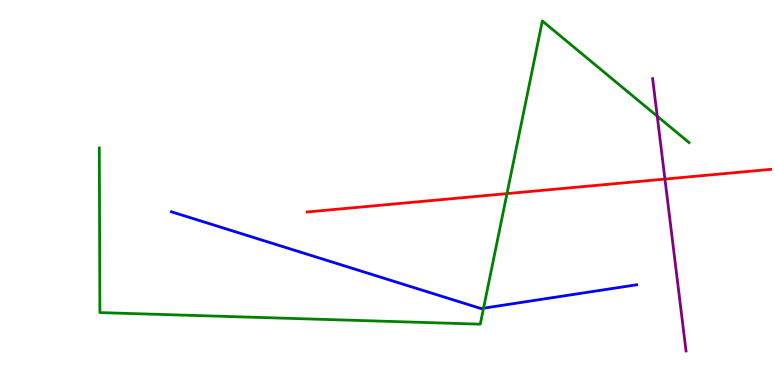[{'lines': ['blue', 'red'], 'intersections': []}, {'lines': ['green', 'red'], 'intersections': [{'x': 6.54, 'y': 4.97}]}, {'lines': ['purple', 'red'], 'intersections': [{'x': 8.58, 'y': 5.35}]}, {'lines': ['blue', 'green'], 'intersections': [{'x': 6.24, 'y': 2.0}]}, {'lines': ['blue', 'purple'], 'intersections': []}, {'lines': ['green', 'purple'], 'intersections': [{'x': 8.48, 'y': 6.98}]}]